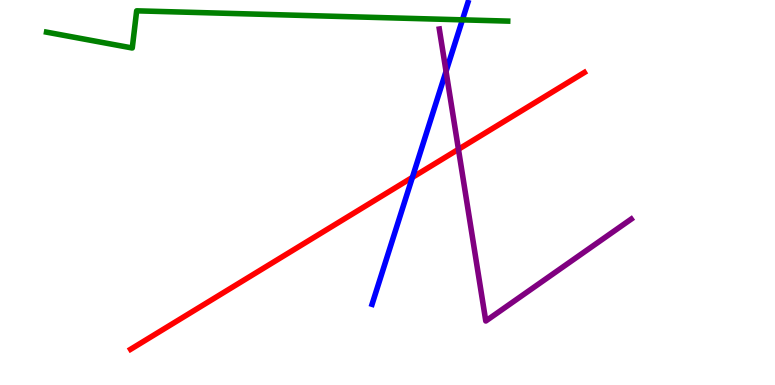[{'lines': ['blue', 'red'], 'intersections': [{'x': 5.32, 'y': 5.39}]}, {'lines': ['green', 'red'], 'intersections': []}, {'lines': ['purple', 'red'], 'intersections': [{'x': 5.92, 'y': 6.12}]}, {'lines': ['blue', 'green'], 'intersections': [{'x': 5.97, 'y': 9.48}]}, {'lines': ['blue', 'purple'], 'intersections': [{'x': 5.76, 'y': 8.15}]}, {'lines': ['green', 'purple'], 'intersections': []}]